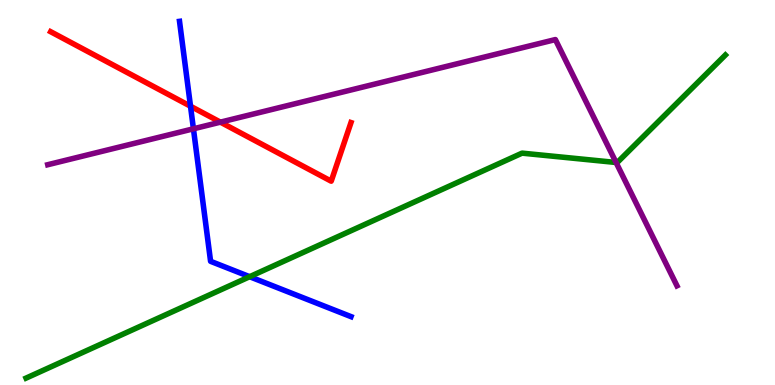[{'lines': ['blue', 'red'], 'intersections': [{'x': 2.46, 'y': 7.24}]}, {'lines': ['green', 'red'], 'intersections': []}, {'lines': ['purple', 'red'], 'intersections': [{'x': 2.84, 'y': 6.83}]}, {'lines': ['blue', 'green'], 'intersections': [{'x': 3.22, 'y': 2.81}]}, {'lines': ['blue', 'purple'], 'intersections': [{'x': 2.5, 'y': 6.65}]}, {'lines': ['green', 'purple'], 'intersections': [{'x': 7.95, 'y': 5.78}]}]